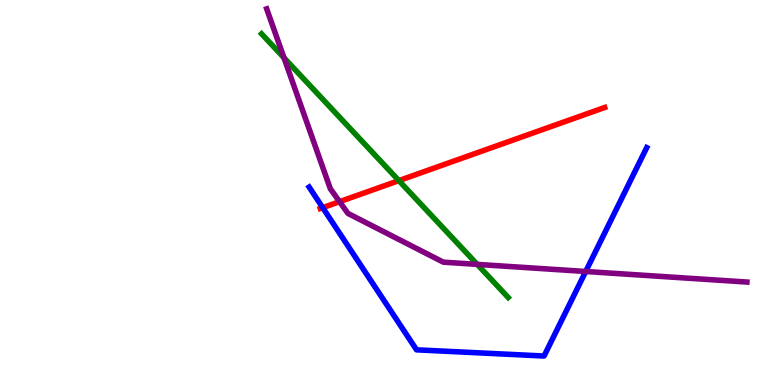[{'lines': ['blue', 'red'], 'intersections': [{'x': 4.16, 'y': 4.61}]}, {'lines': ['green', 'red'], 'intersections': [{'x': 5.15, 'y': 5.31}]}, {'lines': ['purple', 'red'], 'intersections': [{'x': 4.38, 'y': 4.76}]}, {'lines': ['blue', 'green'], 'intersections': []}, {'lines': ['blue', 'purple'], 'intersections': [{'x': 7.56, 'y': 2.95}]}, {'lines': ['green', 'purple'], 'intersections': [{'x': 3.66, 'y': 8.5}, {'x': 6.16, 'y': 3.13}]}]